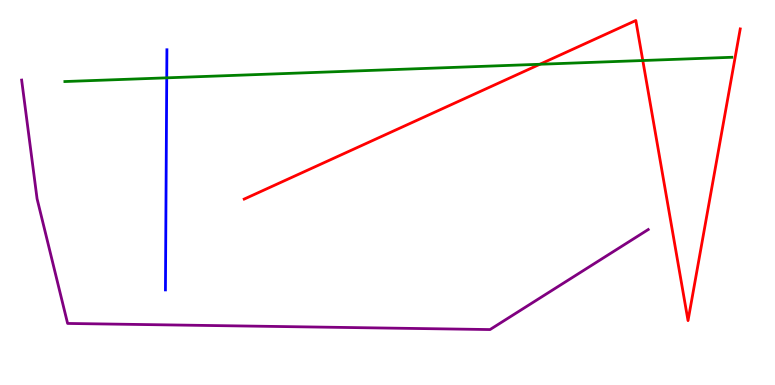[{'lines': ['blue', 'red'], 'intersections': []}, {'lines': ['green', 'red'], 'intersections': [{'x': 6.97, 'y': 8.33}, {'x': 8.29, 'y': 8.43}]}, {'lines': ['purple', 'red'], 'intersections': []}, {'lines': ['blue', 'green'], 'intersections': [{'x': 2.15, 'y': 7.98}]}, {'lines': ['blue', 'purple'], 'intersections': []}, {'lines': ['green', 'purple'], 'intersections': []}]